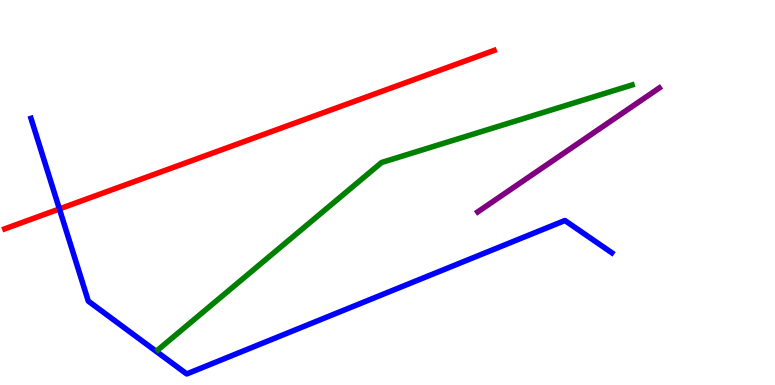[{'lines': ['blue', 'red'], 'intersections': [{'x': 0.766, 'y': 4.57}]}, {'lines': ['green', 'red'], 'intersections': []}, {'lines': ['purple', 'red'], 'intersections': []}, {'lines': ['blue', 'green'], 'intersections': []}, {'lines': ['blue', 'purple'], 'intersections': []}, {'lines': ['green', 'purple'], 'intersections': []}]